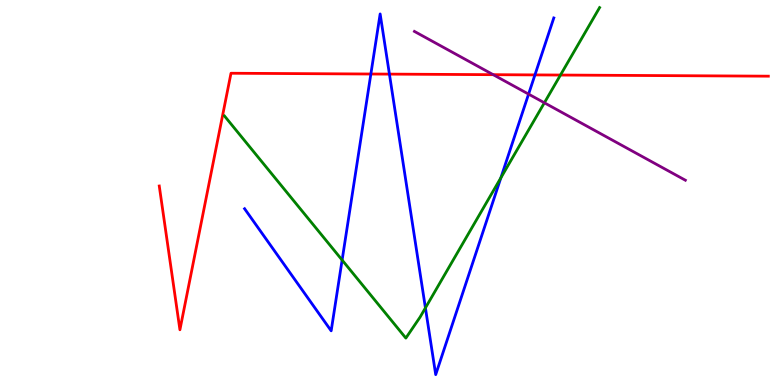[{'lines': ['blue', 'red'], 'intersections': [{'x': 4.79, 'y': 8.08}, {'x': 5.02, 'y': 8.07}, {'x': 6.9, 'y': 8.05}]}, {'lines': ['green', 'red'], 'intersections': [{'x': 7.23, 'y': 8.05}]}, {'lines': ['purple', 'red'], 'intersections': [{'x': 6.36, 'y': 8.06}]}, {'lines': ['blue', 'green'], 'intersections': [{'x': 4.41, 'y': 3.25}, {'x': 5.49, 'y': 2.0}, {'x': 6.46, 'y': 5.38}]}, {'lines': ['blue', 'purple'], 'intersections': [{'x': 6.82, 'y': 7.56}]}, {'lines': ['green', 'purple'], 'intersections': [{'x': 7.02, 'y': 7.33}]}]